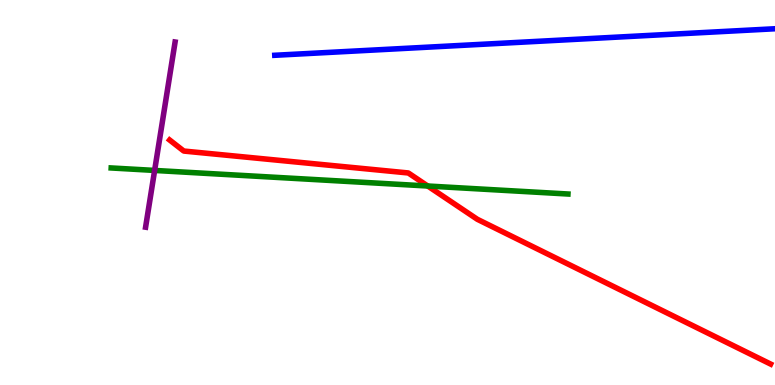[{'lines': ['blue', 'red'], 'intersections': []}, {'lines': ['green', 'red'], 'intersections': [{'x': 5.52, 'y': 5.17}]}, {'lines': ['purple', 'red'], 'intersections': []}, {'lines': ['blue', 'green'], 'intersections': []}, {'lines': ['blue', 'purple'], 'intersections': []}, {'lines': ['green', 'purple'], 'intersections': [{'x': 2.0, 'y': 5.57}]}]